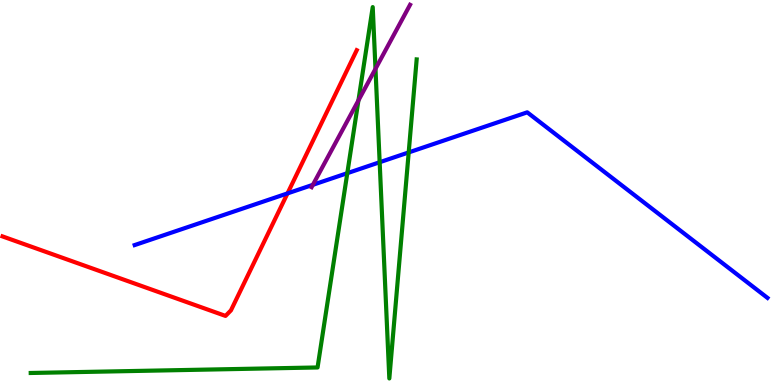[{'lines': ['blue', 'red'], 'intersections': [{'x': 3.71, 'y': 4.98}]}, {'lines': ['green', 'red'], 'intersections': []}, {'lines': ['purple', 'red'], 'intersections': []}, {'lines': ['blue', 'green'], 'intersections': [{'x': 4.48, 'y': 5.5}, {'x': 4.9, 'y': 5.79}, {'x': 5.27, 'y': 6.04}]}, {'lines': ['blue', 'purple'], 'intersections': [{'x': 4.04, 'y': 5.2}]}, {'lines': ['green', 'purple'], 'intersections': [{'x': 4.63, 'y': 7.39}, {'x': 4.84, 'y': 8.21}]}]